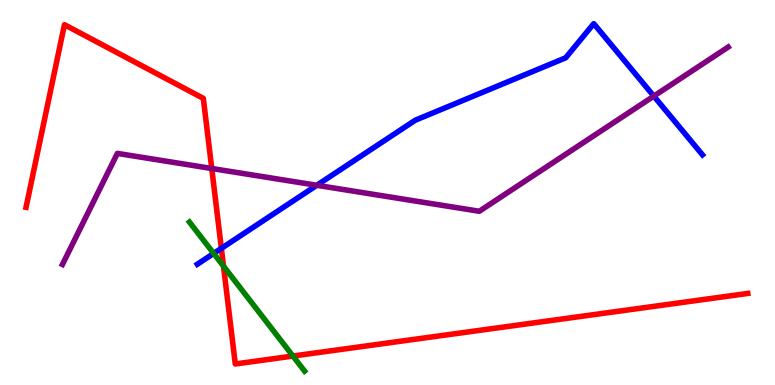[{'lines': ['blue', 'red'], 'intersections': [{'x': 2.86, 'y': 3.55}]}, {'lines': ['green', 'red'], 'intersections': [{'x': 2.88, 'y': 3.09}, {'x': 3.78, 'y': 0.752}]}, {'lines': ['purple', 'red'], 'intersections': [{'x': 2.73, 'y': 5.62}]}, {'lines': ['blue', 'green'], 'intersections': [{'x': 2.76, 'y': 3.42}]}, {'lines': ['blue', 'purple'], 'intersections': [{'x': 4.09, 'y': 5.19}, {'x': 8.44, 'y': 7.5}]}, {'lines': ['green', 'purple'], 'intersections': []}]